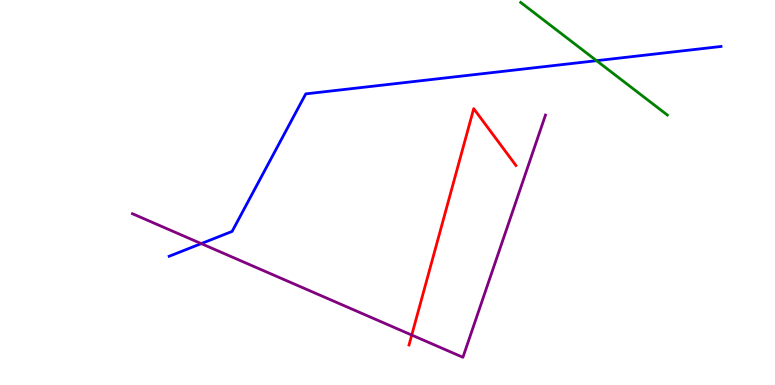[{'lines': ['blue', 'red'], 'intersections': []}, {'lines': ['green', 'red'], 'intersections': []}, {'lines': ['purple', 'red'], 'intersections': [{'x': 5.31, 'y': 1.3}]}, {'lines': ['blue', 'green'], 'intersections': [{'x': 7.7, 'y': 8.42}]}, {'lines': ['blue', 'purple'], 'intersections': [{'x': 2.6, 'y': 3.67}]}, {'lines': ['green', 'purple'], 'intersections': []}]